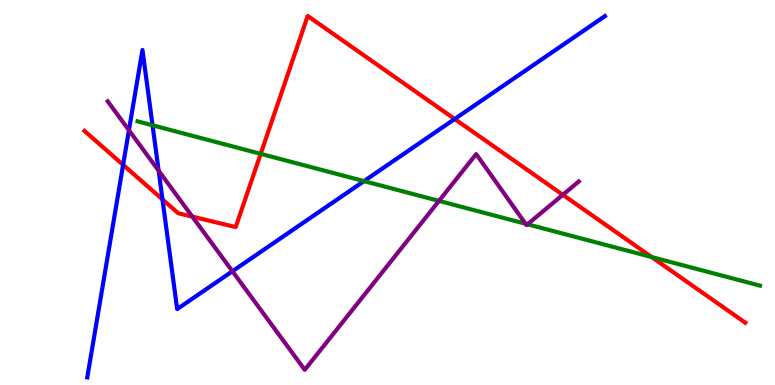[{'lines': ['blue', 'red'], 'intersections': [{'x': 1.59, 'y': 5.72}, {'x': 2.1, 'y': 4.82}, {'x': 5.87, 'y': 6.91}]}, {'lines': ['green', 'red'], 'intersections': [{'x': 3.36, 'y': 6.0}, {'x': 8.41, 'y': 3.32}]}, {'lines': ['purple', 'red'], 'intersections': [{'x': 2.48, 'y': 4.37}, {'x': 7.26, 'y': 4.94}]}, {'lines': ['blue', 'green'], 'intersections': [{'x': 1.97, 'y': 6.75}, {'x': 4.7, 'y': 5.3}]}, {'lines': ['blue', 'purple'], 'intersections': [{'x': 1.66, 'y': 6.62}, {'x': 2.05, 'y': 5.57}, {'x': 3.0, 'y': 2.95}]}, {'lines': ['green', 'purple'], 'intersections': [{'x': 5.66, 'y': 4.78}, {'x': 6.78, 'y': 4.19}, {'x': 6.81, 'y': 4.17}]}]